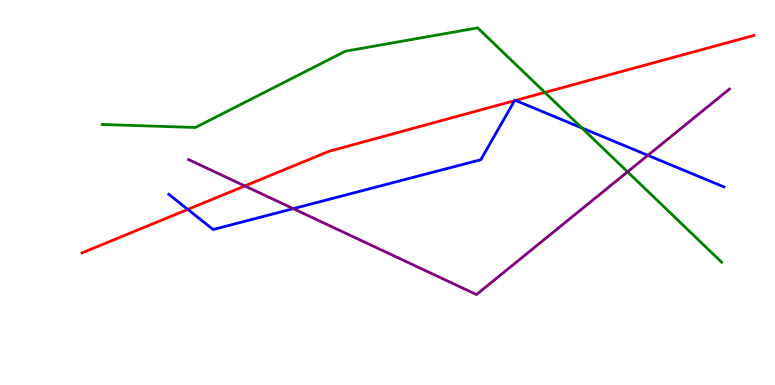[{'lines': ['blue', 'red'], 'intersections': [{'x': 2.42, 'y': 4.56}, {'x': 6.64, 'y': 7.38}, {'x': 6.65, 'y': 7.39}]}, {'lines': ['green', 'red'], 'intersections': [{'x': 7.03, 'y': 7.6}]}, {'lines': ['purple', 'red'], 'intersections': [{'x': 3.16, 'y': 5.17}]}, {'lines': ['blue', 'green'], 'intersections': [{'x': 7.51, 'y': 6.68}]}, {'lines': ['blue', 'purple'], 'intersections': [{'x': 3.78, 'y': 4.58}, {'x': 8.36, 'y': 5.97}]}, {'lines': ['green', 'purple'], 'intersections': [{'x': 8.1, 'y': 5.54}]}]